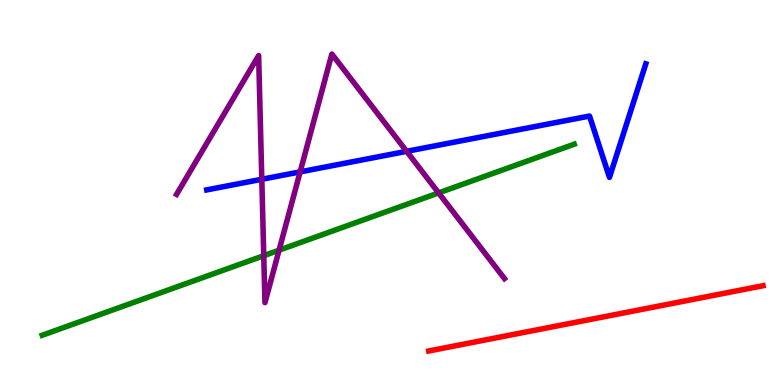[{'lines': ['blue', 'red'], 'intersections': []}, {'lines': ['green', 'red'], 'intersections': []}, {'lines': ['purple', 'red'], 'intersections': []}, {'lines': ['blue', 'green'], 'intersections': []}, {'lines': ['blue', 'purple'], 'intersections': [{'x': 3.38, 'y': 5.34}, {'x': 3.87, 'y': 5.54}, {'x': 5.25, 'y': 6.07}]}, {'lines': ['green', 'purple'], 'intersections': [{'x': 3.4, 'y': 3.36}, {'x': 3.6, 'y': 3.5}, {'x': 5.66, 'y': 4.99}]}]